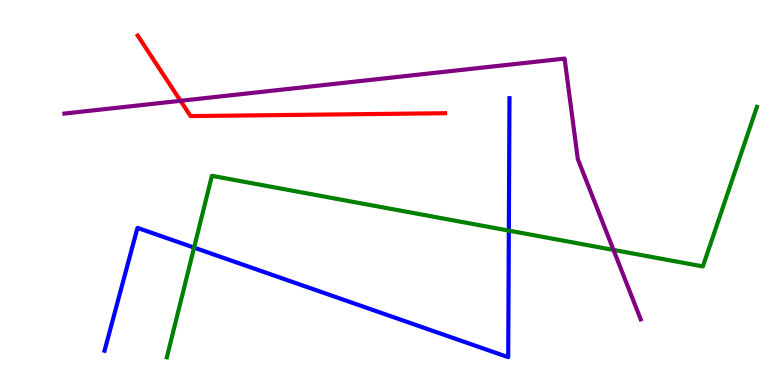[{'lines': ['blue', 'red'], 'intersections': []}, {'lines': ['green', 'red'], 'intersections': []}, {'lines': ['purple', 'red'], 'intersections': [{'x': 2.33, 'y': 7.38}]}, {'lines': ['blue', 'green'], 'intersections': [{'x': 2.5, 'y': 3.57}, {'x': 6.57, 'y': 4.01}]}, {'lines': ['blue', 'purple'], 'intersections': []}, {'lines': ['green', 'purple'], 'intersections': [{'x': 7.92, 'y': 3.51}]}]